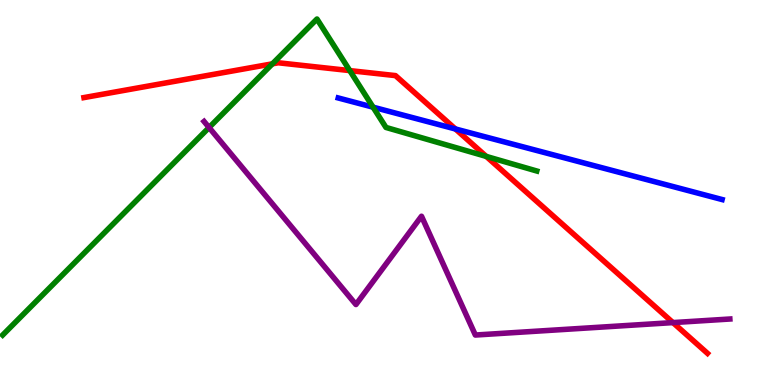[{'lines': ['blue', 'red'], 'intersections': [{'x': 5.88, 'y': 6.65}]}, {'lines': ['green', 'red'], 'intersections': [{'x': 3.51, 'y': 8.34}, {'x': 4.51, 'y': 8.17}, {'x': 6.27, 'y': 5.94}]}, {'lines': ['purple', 'red'], 'intersections': [{'x': 8.68, 'y': 1.62}]}, {'lines': ['blue', 'green'], 'intersections': [{'x': 4.81, 'y': 7.22}]}, {'lines': ['blue', 'purple'], 'intersections': []}, {'lines': ['green', 'purple'], 'intersections': [{'x': 2.7, 'y': 6.69}]}]